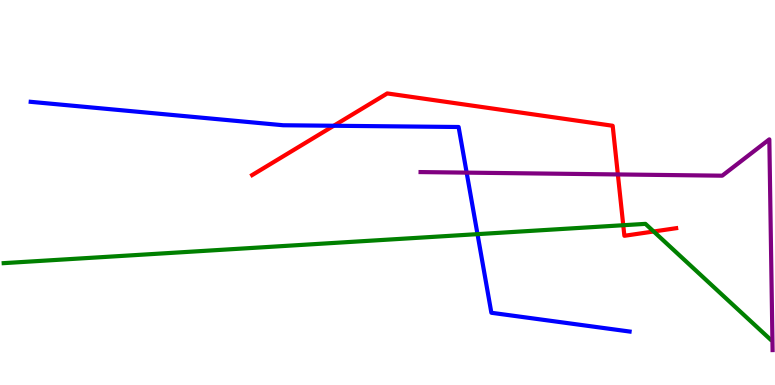[{'lines': ['blue', 'red'], 'intersections': [{'x': 4.31, 'y': 6.73}]}, {'lines': ['green', 'red'], 'intersections': [{'x': 8.04, 'y': 4.15}, {'x': 8.43, 'y': 3.99}]}, {'lines': ['purple', 'red'], 'intersections': [{'x': 7.97, 'y': 5.47}]}, {'lines': ['blue', 'green'], 'intersections': [{'x': 6.16, 'y': 3.92}]}, {'lines': ['blue', 'purple'], 'intersections': [{'x': 6.02, 'y': 5.52}]}, {'lines': ['green', 'purple'], 'intersections': []}]